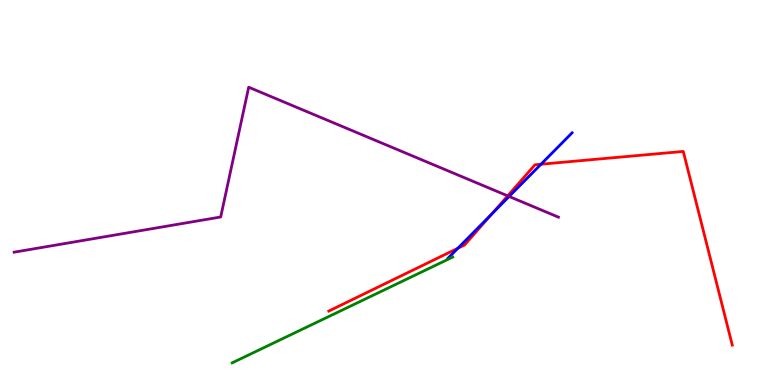[{'lines': ['blue', 'red'], 'intersections': [{'x': 5.91, 'y': 3.55}, {'x': 6.34, 'y': 4.44}, {'x': 6.98, 'y': 5.73}]}, {'lines': ['green', 'red'], 'intersections': []}, {'lines': ['purple', 'red'], 'intersections': [{'x': 6.55, 'y': 4.91}]}, {'lines': ['blue', 'green'], 'intersections': []}, {'lines': ['blue', 'purple'], 'intersections': [{'x': 6.57, 'y': 4.9}]}, {'lines': ['green', 'purple'], 'intersections': []}]